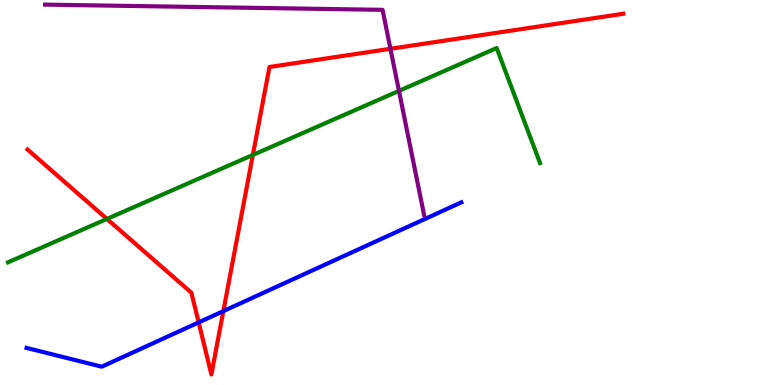[{'lines': ['blue', 'red'], 'intersections': [{'x': 2.56, 'y': 1.63}, {'x': 2.88, 'y': 1.92}]}, {'lines': ['green', 'red'], 'intersections': [{'x': 1.38, 'y': 4.31}, {'x': 3.26, 'y': 5.98}]}, {'lines': ['purple', 'red'], 'intersections': [{'x': 5.04, 'y': 8.73}]}, {'lines': ['blue', 'green'], 'intersections': []}, {'lines': ['blue', 'purple'], 'intersections': []}, {'lines': ['green', 'purple'], 'intersections': [{'x': 5.15, 'y': 7.64}]}]